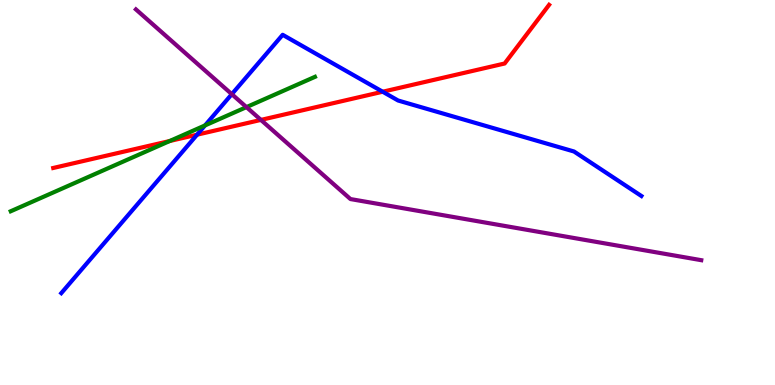[{'lines': ['blue', 'red'], 'intersections': [{'x': 2.54, 'y': 6.5}, {'x': 4.94, 'y': 7.62}]}, {'lines': ['green', 'red'], 'intersections': [{'x': 2.19, 'y': 6.34}]}, {'lines': ['purple', 'red'], 'intersections': [{'x': 3.37, 'y': 6.89}]}, {'lines': ['blue', 'green'], 'intersections': [{'x': 2.65, 'y': 6.74}]}, {'lines': ['blue', 'purple'], 'intersections': [{'x': 2.99, 'y': 7.55}]}, {'lines': ['green', 'purple'], 'intersections': [{'x': 3.18, 'y': 7.22}]}]